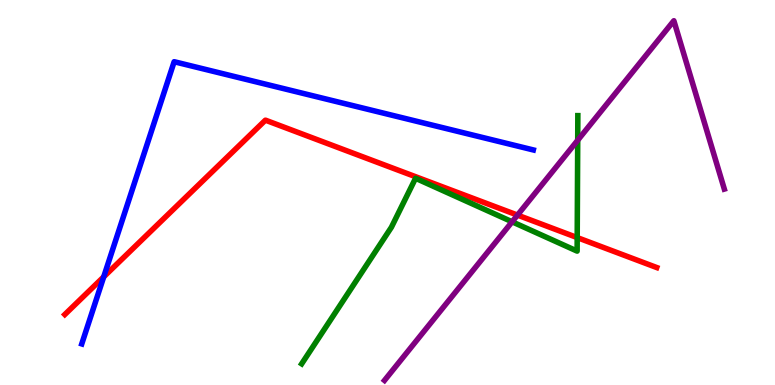[{'lines': ['blue', 'red'], 'intersections': [{'x': 1.34, 'y': 2.81}]}, {'lines': ['green', 'red'], 'intersections': [{'x': 7.45, 'y': 3.83}]}, {'lines': ['purple', 'red'], 'intersections': [{'x': 6.68, 'y': 4.41}]}, {'lines': ['blue', 'green'], 'intersections': []}, {'lines': ['blue', 'purple'], 'intersections': []}, {'lines': ['green', 'purple'], 'intersections': [{'x': 6.61, 'y': 4.24}, {'x': 7.45, 'y': 6.36}]}]